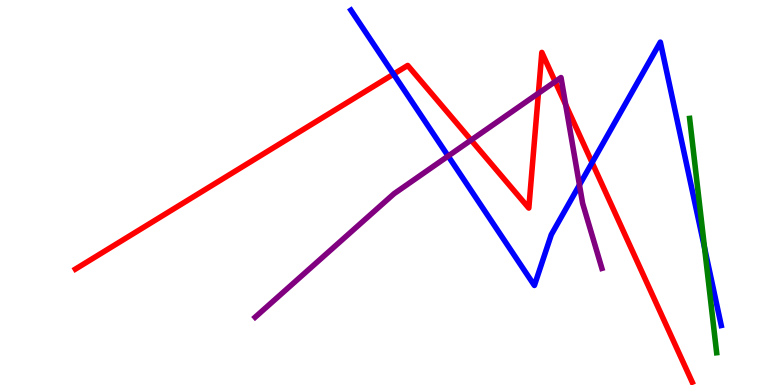[{'lines': ['blue', 'red'], 'intersections': [{'x': 5.08, 'y': 8.07}, {'x': 7.64, 'y': 5.78}]}, {'lines': ['green', 'red'], 'intersections': []}, {'lines': ['purple', 'red'], 'intersections': [{'x': 6.08, 'y': 6.36}, {'x': 6.95, 'y': 7.58}, {'x': 7.16, 'y': 7.88}, {'x': 7.3, 'y': 7.28}]}, {'lines': ['blue', 'green'], 'intersections': [{'x': 9.09, 'y': 3.57}]}, {'lines': ['blue', 'purple'], 'intersections': [{'x': 5.78, 'y': 5.95}, {'x': 7.48, 'y': 5.2}]}, {'lines': ['green', 'purple'], 'intersections': []}]